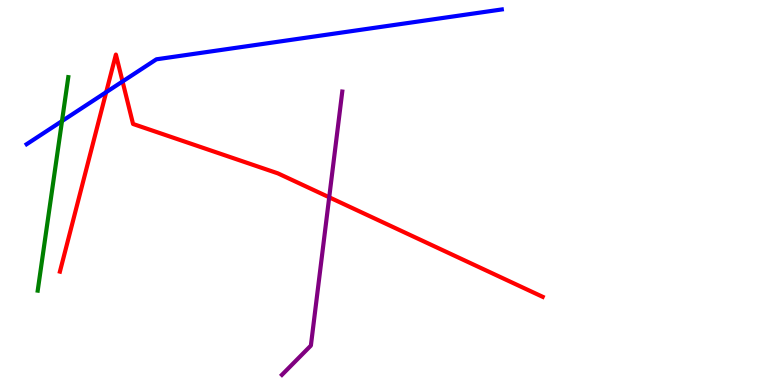[{'lines': ['blue', 'red'], 'intersections': [{'x': 1.37, 'y': 7.61}, {'x': 1.58, 'y': 7.88}]}, {'lines': ['green', 'red'], 'intersections': []}, {'lines': ['purple', 'red'], 'intersections': [{'x': 4.25, 'y': 4.88}]}, {'lines': ['blue', 'green'], 'intersections': [{'x': 0.8, 'y': 6.86}]}, {'lines': ['blue', 'purple'], 'intersections': []}, {'lines': ['green', 'purple'], 'intersections': []}]